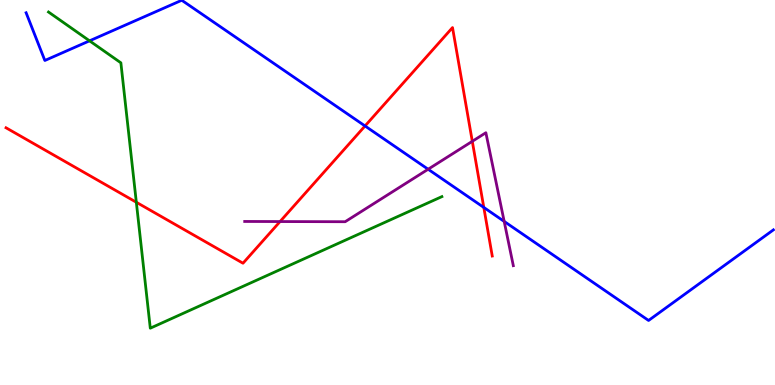[{'lines': ['blue', 'red'], 'intersections': [{'x': 4.71, 'y': 6.73}, {'x': 6.24, 'y': 4.61}]}, {'lines': ['green', 'red'], 'intersections': [{'x': 1.76, 'y': 4.75}]}, {'lines': ['purple', 'red'], 'intersections': [{'x': 3.61, 'y': 4.25}, {'x': 6.09, 'y': 6.33}]}, {'lines': ['blue', 'green'], 'intersections': [{'x': 1.16, 'y': 8.94}]}, {'lines': ['blue', 'purple'], 'intersections': [{'x': 5.52, 'y': 5.6}, {'x': 6.51, 'y': 4.25}]}, {'lines': ['green', 'purple'], 'intersections': []}]